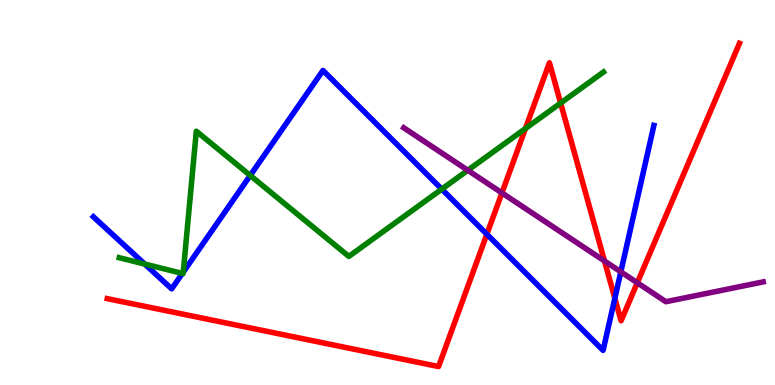[{'lines': ['blue', 'red'], 'intersections': [{'x': 6.28, 'y': 3.92}, {'x': 7.93, 'y': 2.25}]}, {'lines': ['green', 'red'], 'intersections': [{'x': 6.78, 'y': 6.66}, {'x': 7.23, 'y': 7.32}]}, {'lines': ['purple', 'red'], 'intersections': [{'x': 6.48, 'y': 4.99}, {'x': 7.8, 'y': 3.22}, {'x': 8.22, 'y': 2.66}]}, {'lines': ['blue', 'green'], 'intersections': [{'x': 1.87, 'y': 3.14}, {'x': 2.35, 'y': 2.9}, {'x': 2.36, 'y': 2.93}, {'x': 3.23, 'y': 5.44}, {'x': 5.7, 'y': 5.09}]}, {'lines': ['blue', 'purple'], 'intersections': [{'x': 8.01, 'y': 2.94}]}, {'lines': ['green', 'purple'], 'intersections': [{'x': 6.04, 'y': 5.58}]}]